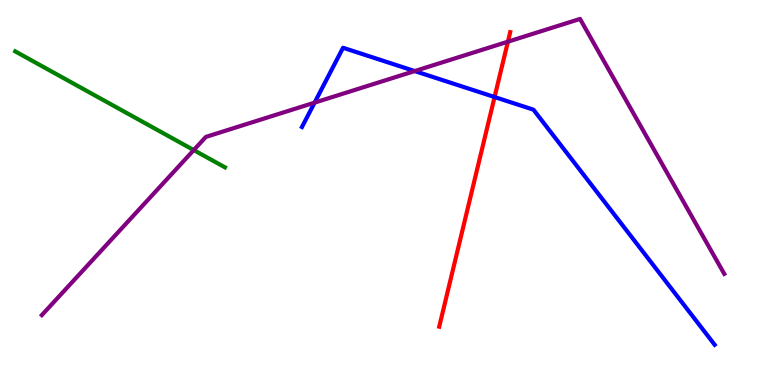[{'lines': ['blue', 'red'], 'intersections': [{'x': 6.38, 'y': 7.48}]}, {'lines': ['green', 'red'], 'intersections': []}, {'lines': ['purple', 'red'], 'intersections': [{'x': 6.55, 'y': 8.92}]}, {'lines': ['blue', 'green'], 'intersections': []}, {'lines': ['blue', 'purple'], 'intersections': [{'x': 4.06, 'y': 7.33}, {'x': 5.35, 'y': 8.15}]}, {'lines': ['green', 'purple'], 'intersections': [{'x': 2.5, 'y': 6.1}]}]